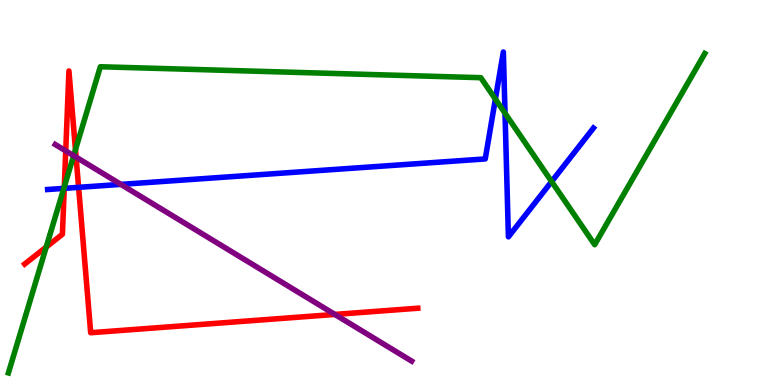[{'lines': ['blue', 'red'], 'intersections': [{'x': 0.829, 'y': 5.11}, {'x': 1.01, 'y': 5.13}]}, {'lines': ['green', 'red'], 'intersections': [{'x': 0.596, 'y': 3.58}, {'x': 0.83, 'y': 5.15}, {'x': 0.974, 'y': 6.11}]}, {'lines': ['purple', 'red'], 'intersections': [{'x': 0.848, 'y': 6.08}, {'x': 0.982, 'y': 5.92}, {'x': 4.32, 'y': 1.83}]}, {'lines': ['blue', 'green'], 'intersections': [{'x': 0.824, 'y': 5.11}, {'x': 6.39, 'y': 7.43}, {'x': 6.52, 'y': 7.06}, {'x': 7.12, 'y': 5.28}]}, {'lines': ['blue', 'purple'], 'intersections': [{'x': 1.56, 'y': 5.21}]}, {'lines': ['green', 'purple'], 'intersections': [{'x': 0.95, 'y': 5.96}]}]